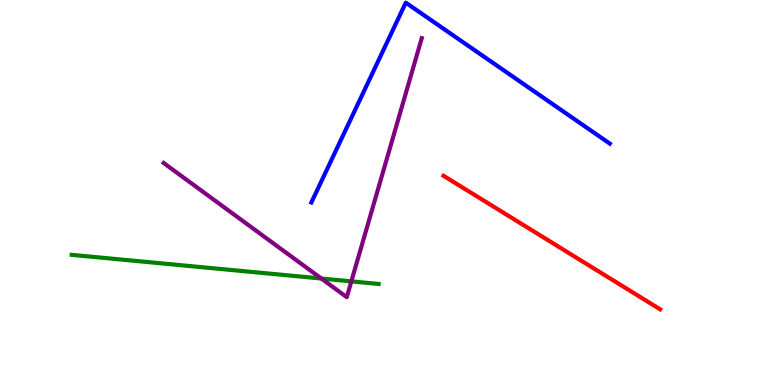[{'lines': ['blue', 'red'], 'intersections': []}, {'lines': ['green', 'red'], 'intersections': []}, {'lines': ['purple', 'red'], 'intersections': []}, {'lines': ['blue', 'green'], 'intersections': []}, {'lines': ['blue', 'purple'], 'intersections': []}, {'lines': ['green', 'purple'], 'intersections': [{'x': 4.15, 'y': 2.77}, {'x': 4.53, 'y': 2.69}]}]